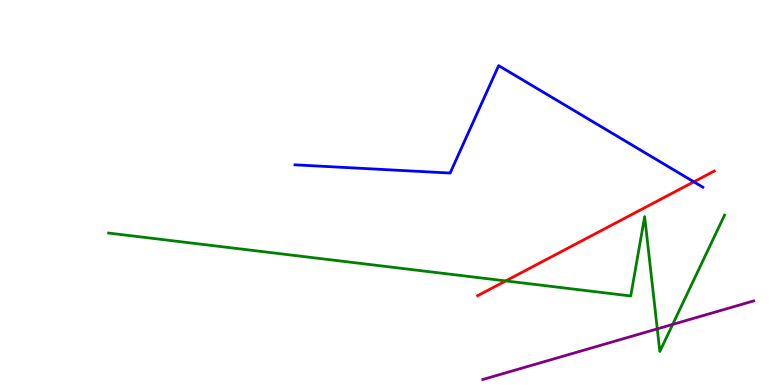[{'lines': ['blue', 'red'], 'intersections': [{'x': 8.95, 'y': 5.28}]}, {'lines': ['green', 'red'], 'intersections': [{'x': 6.53, 'y': 2.7}]}, {'lines': ['purple', 'red'], 'intersections': []}, {'lines': ['blue', 'green'], 'intersections': []}, {'lines': ['blue', 'purple'], 'intersections': []}, {'lines': ['green', 'purple'], 'intersections': [{'x': 8.48, 'y': 1.46}, {'x': 8.68, 'y': 1.57}]}]